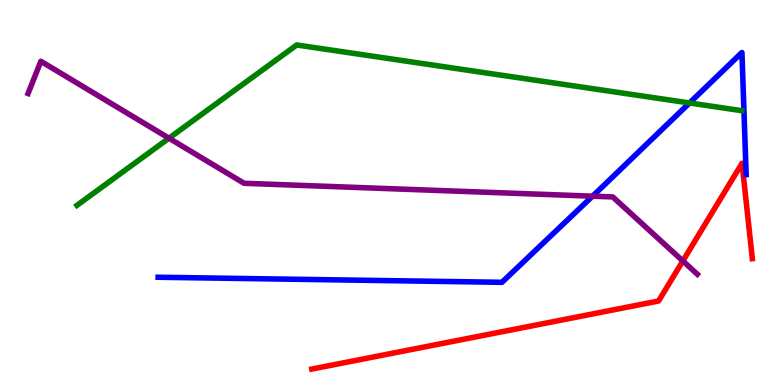[{'lines': ['blue', 'red'], 'intersections': []}, {'lines': ['green', 'red'], 'intersections': []}, {'lines': ['purple', 'red'], 'intersections': [{'x': 8.81, 'y': 3.22}]}, {'lines': ['blue', 'green'], 'intersections': [{'x': 8.9, 'y': 7.33}]}, {'lines': ['blue', 'purple'], 'intersections': [{'x': 7.65, 'y': 4.9}]}, {'lines': ['green', 'purple'], 'intersections': [{'x': 2.18, 'y': 6.41}]}]